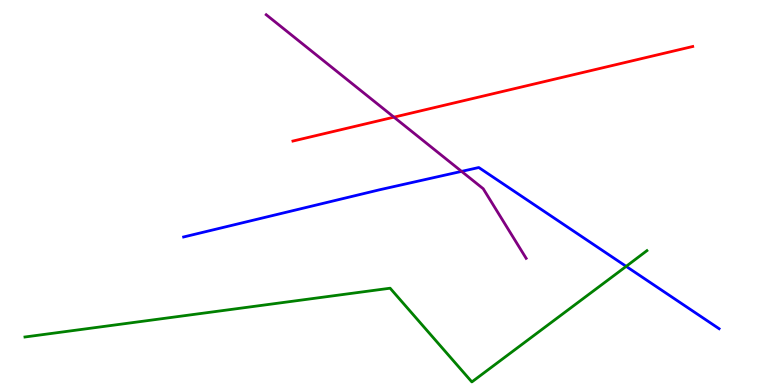[{'lines': ['blue', 'red'], 'intersections': []}, {'lines': ['green', 'red'], 'intersections': []}, {'lines': ['purple', 'red'], 'intersections': [{'x': 5.08, 'y': 6.96}]}, {'lines': ['blue', 'green'], 'intersections': [{'x': 8.08, 'y': 3.08}]}, {'lines': ['blue', 'purple'], 'intersections': [{'x': 5.96, 'y': 5.55}]}, {'lines': ['green', 'purple'], 'intersections': []}]